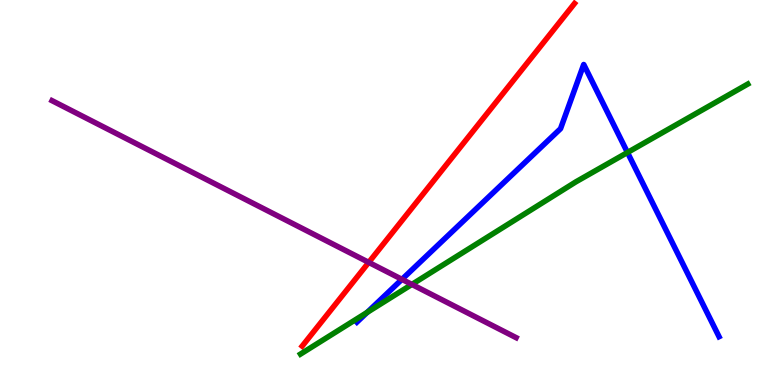[{'lines': ['blue', 'red'], 'intersections': []}, {'lines': ['green', 'red'], 'intersections': []}, {'lines': ['purple', 'red'], 'intersections': [{'x': 4.76, 'y': 3.18}]}, {'lines': ['blue', 'green'], 'intersections': [{'x': 4.74, 'y': 1.89}, {'x': 8.1, 'y': 6.04}]}, {'lines': ['blue', 'purple'], 'intersections': [{'x': 5.19, 'y': 2.74}]}, {'lines': ['green', 'purple'], 'intersections': [{'x': 5.31, 'y': 2.61}]}]